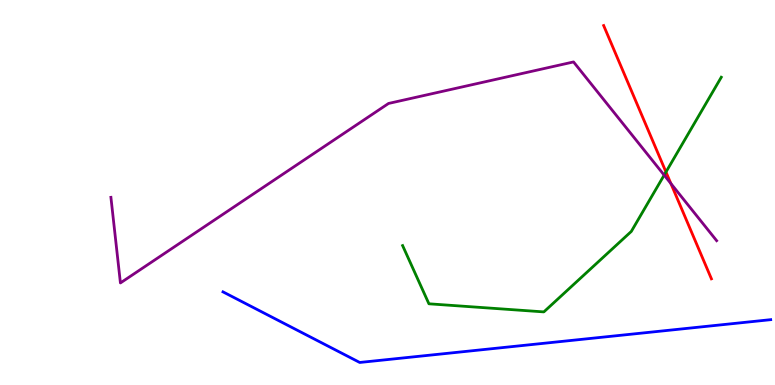[{'lines': ['blue', 'red'], 'intersections': []}, {'lines': ['green', 'red'], 'intersections': [{'x': 8.59, 'y': 5.53}]}, {'lines': ['purple', 'red'], 'intersections': [{'x': 8.66, 'y': 5.23}]}, {'lines': ['blue', 'green'], 'intersections': []}, {'lines': ['blue', 'purple'], 'intersections': []}, {'lines': ['green', 'purple'], 'intersections': [{'x': 8.57, 'y': 5.45}]}]